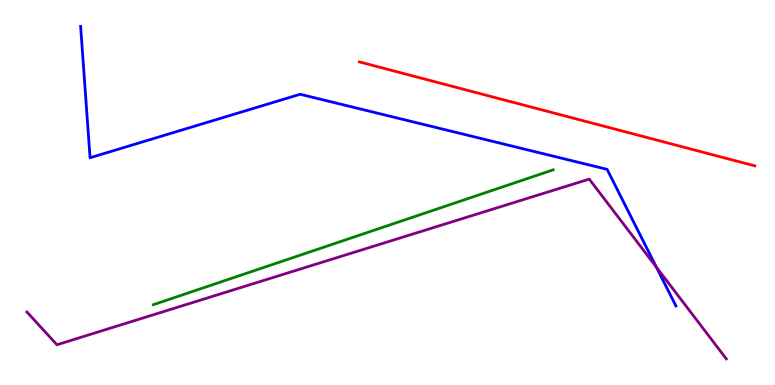[{'lines': ['blue', 'red'], 'intersections': []}, {'lines': ['green', 'red'], 'intersections': []}, {'lines': ['purple', 'red'], 'intersections': []}, {'lines': ['blue', 'green'], 'intersections': []}, {'lines': ['blue', 'purple'], 'intersections': [{'x': 8.47, 'y': 3.06}]}, {'lines': ['green', 'purple'], 'intersections': []}]